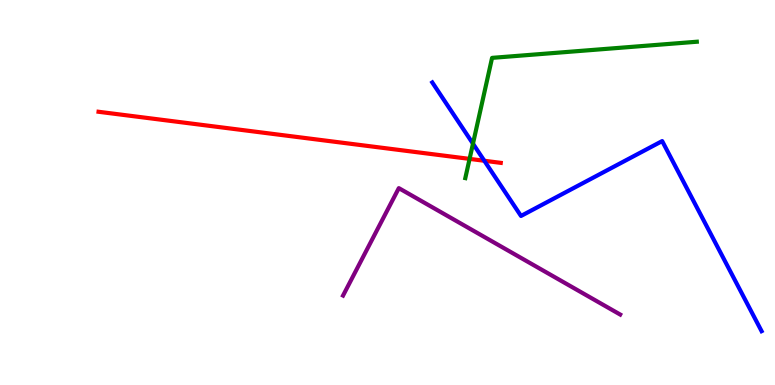[{'lines': ['blue', 'red'], 'intersections': [{'x': 6.25, 'y': 5.82}]}, {'lines': ['green', 'red'], 'intersections': [{'x': 6.06, 'y': 5.87}]}, {'lines': ['purple', 'red'], 'intersections': []}, {'lines': ['blue', 'green'], 'intersections': [{'x': 6.1, 'y': 6.27}]}, {'lines': ['blue', 'purple'], 'intersections': []}, {'lines': ['green', 'purple'], 'intersections': []}]